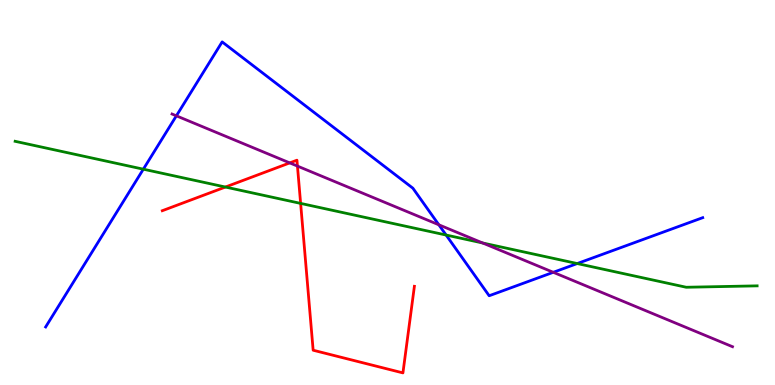[{'lines': ['blue', 'red'], 'intersections': []}, {'lines': ['green', 'red'], 'intersections': [{'x': 2.91, 'y': 5.14}, {'x': 3.88, 'y': 4.72}]}, {'lines': ['purple', 'red'], 'intersections': [{'x': 3.74, 'y': 5.77}, {'x': 3.84, 'y': 5.69}]}, {'lines': ['blue', 'green'], 'intersections': [{'x': 1.85, 'y': 5.61}, {'x': 5.76, 'y': 3.9}, {'x': 7.45, 'y': 3.15}]}, {'lines': ['blue', 'purple'], 'intersections': [{'x': 2.28, 'y': 6.99}, {'x': 5.66, 'y': 4.16}, {'x': 7.14, 'y': 2.93}]}, {'lines': ['green', 'purple'], 'intersections': [{'x': 6.23, 'y': 3.69}]}]